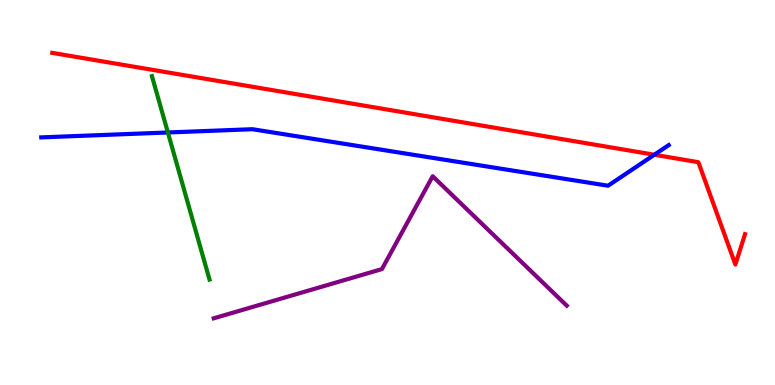[{'lines': ['blue', 'red'], 'intersections': [{'x': 8.44, 'y': 5.98}]}, {'lines': ['green', 'red'], 'intersections': []}, {'lines': ['purple', 'red'], 'intersections': []}, {'lines': ['blue', 'green'], 'intersections': [{'x': 2.17, 'y': 6.56}]}, {'lines': ['blue', 'purple'], 'intersections': []}, {'lines': ['green', 'purple'], 'intersections': []}]